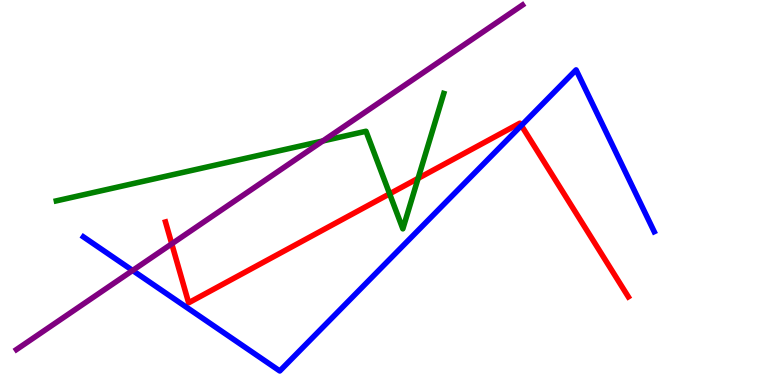[{'lines': ['blue', 'red'], 'intersections': [{'x': 6.73, 'y': 6.74}]}, {'lines': ['green', 'red'], 'intersections': [{'x': 5.03, 'y': 4.97}, {'x': 5.39, 'y': 5.37}]}, {'lines': ['purple', 'red'], 'intersections': [{'x': 2.22, 'y': 3.67}]}, {'lines': ['blue', 'green'], 'intersections': []}, {'lines': ['blue', 'purple'], 'intersections': [{'x': 1.71, 'y': 2.97}]}, {'lines': ['green', 'purple'], 'intersections': [{'x': 4.17, 'y': 6.34}]}]